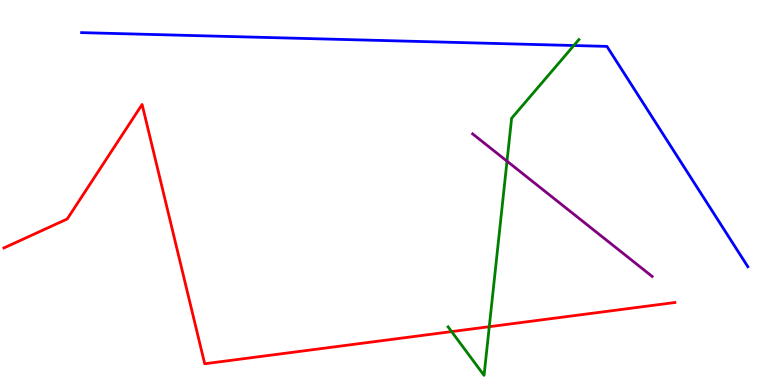[{'lines': ['blue', 'red'], 'intersections': []}, {'lines': ['green', 'red'], 'intersections': [{'x': 5.83, 'y': 1.39}, {'x': 6.31, 'y': 1.51}]}, {'lines': ['purple', 'red'], 'intersections': []}, {'lines': ['blue', 'green'], 'intersections': [{'x': 7.4, 'y': 8.82}]}, {'lines': ['blue', 'purple'], 'intersections': []}, {'lines': ['green', 'purple'], 'intersections': [{'x': 6.54, 'y': 5.81}]}]